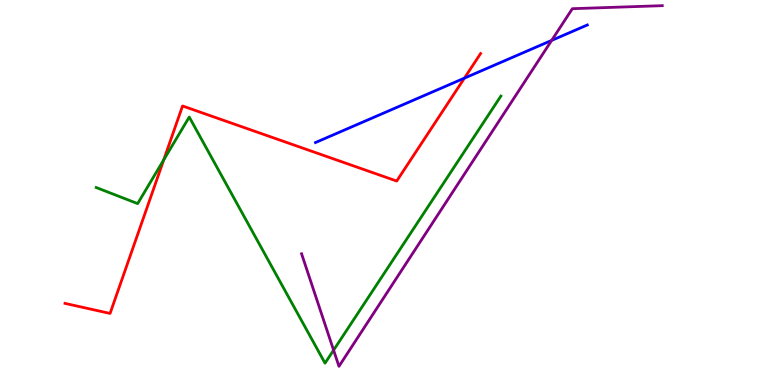[{'lines': ['blue', 'red'], 'intersections': [{'x': 5.99, 'y': 7.97}]}, {'lines': ['green', 'red'], 'intersections': [{'x': 2.11, 'y': 5.85}]}, {'lines': ['purple', 'red'], 'intersections': []}, {'lines': ['blue', 'green'], 'intersections': []}, {'lines': ['blue', 'purple'], 'intersections': [{'x': 7.12, 'y': 8.95}]}, {'lines': ['green', 'purple'], 'intersections': [{'x': 4.3, 'y': 0.905}]}]